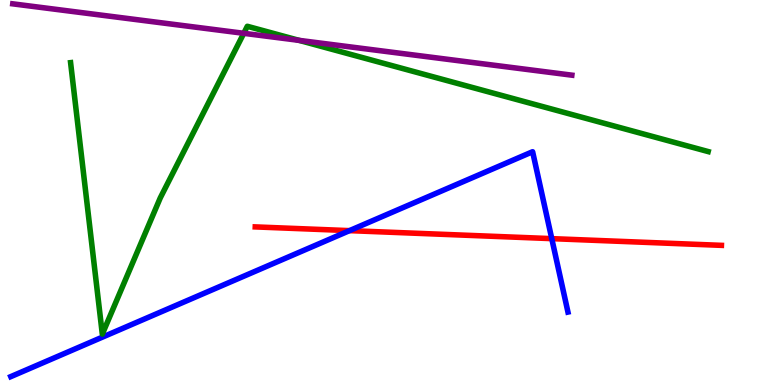[{'lines': ['blue', 'red'], 'intersections': [{'x': 4.51, 'y': 4.01}, {'x': 7.12, 'y': 3.8}]}, {'lines': ['green', 'red'], 'intersections': []}, {'lines': ['purple', 'red'], 'intersections': []}, {'lines': ['blue', 'green'], 'intersections': []}, {'lines': ['blue', 'purple'], 'intersections': []}, {'lines': ['green', 'purple'], 'intersections': [{'x': 3.15, 'y': 9.13}, {'x': 3.86, 'y': 8.95}]}]